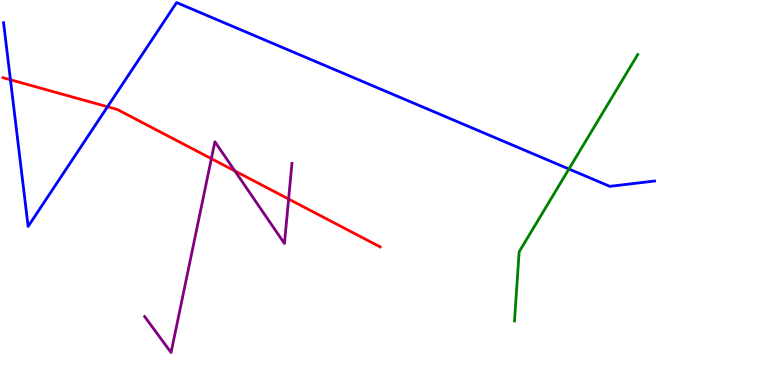[{'lines': ['blue', 'red'], 'intersections': [{'x': 0.135, 'y': 7.93}, {'x': 1.39, 'y': 7.23}]}, {'lines': ['green', 'red'], 'intersections': []}, {'lines': ['purple', 'red'], 'intersections': [{'x': 2.73, 'y': 5.88}, {'x': 3.03, 'y': 5.56}, {'x': 3.72, 'y': 4.83}]}, {'lines': ['blue', 'green'], 'intersections': [{'x': 7.34, 'y': 5.61}]}, {'lines': ['blue', 'purple'], 'intersections': []}, {'lines': ['green', 'purple'], 'intersections': []}]